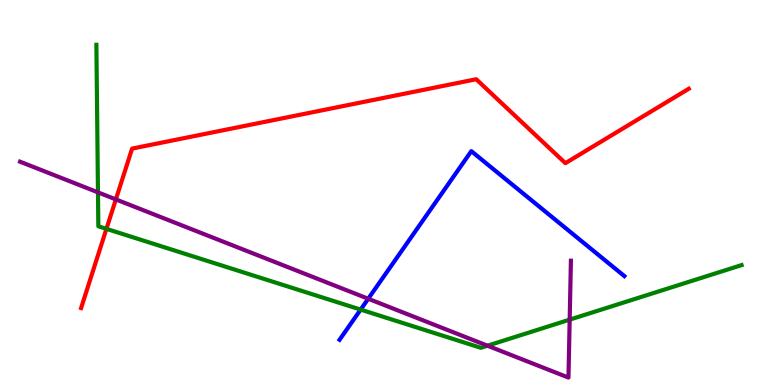[{'lines': ['blue', 'red'], 'intersections': []}, {'lines': ['green', 'red'], 'intersections': [{'x': 1.37, 'y': 4.06}]}, {'lines': ['purple', 'red'], 'intersections': [{'x': 1.49, 'y': 4.82}]}, {'lines': ['blue', 'green'], 'intersections': [{'x': 4.65, 'y': 1.96}]}, {'lines': ['blue', 'purple'], 'intersections': [{'x': 4.75, 'y': 2.24}]}, {'lines': ['green', 'purple'], 'intersections': [{'x': 1.26, 'y': 5.0}, {'x': 6.29, 'y': 1.02}, {'x': 7.35, 'y': 1.7}]}]